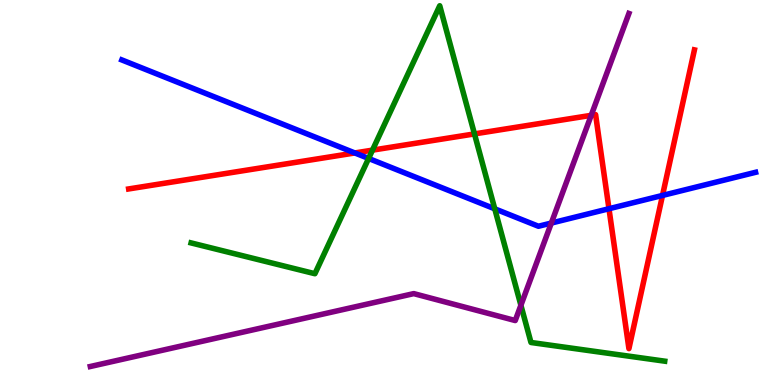[{'lines': ['blue', 'red'], 'intersections': [{'x': 4.58, 'y': 6.03}, {'x': 7.86, 'y': 4.58}, {'x': 8.55, 'y': 4.92}]}, {'lines': ['green', 'red'], 'intersections': [{'x': 4.81, 'y': 6.1}, {'x': 6.12, 'y': 6.52}]}, {'lines': ['purple', 'red'], 'intersections': [{'x': 7.63, 'y': 7.0}]}, {'lines': ['blue', 'green'], 'intersections': [{'x': 4.76, 'y': 5.88}, {'x': 6.38, 'y': 4.58}]}, {'lines': ['blue', 'purple'], 'intersections': [{'x': 7.11, 'y': 4.21}]}, {'lines': ['green', 'purple'], 'intersections': [{'x': 6.72, 'y': 2.07}]}]